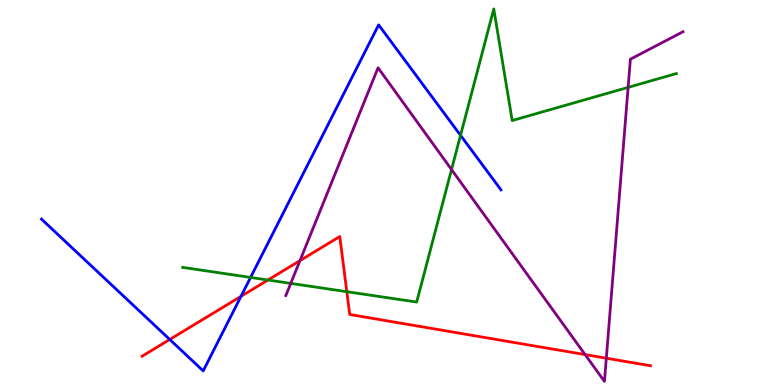[{'lines': ['blue', 'red'], 'intersections': [{'x': 2.19, 'y': 1.18}, {'x': 3.11, 'y': 2.3}]}, {'lines': ['green', 'red'], 'intersections': [{'x': 3.46, 'y': 2.73}, {'x': 4.47, 'y': 2.42}]}, {'lines': ['purple', 'red'], 'intersections': [{'x': 3.87, 'y': 3.23}, {'x': 7.55, 'y': 0.79}, {'x': 7.82, 'y': 0.696}]}, {'lines': ['blue', 'green'], 'intersections': [{'x': 3.23, 'y': 2.79}, {'x': 5.94, 'y': 6.49}]}, {'lines': ['blue', 'purple'], 'intersections': []}, {'lines': ['green', 'purple'], 'intersections': [{'x': 3.75, 'y': 2.64}, {'x': 5.83, 'y': 5.6}, {'x': 8.1, 'y': 7.73}]}]